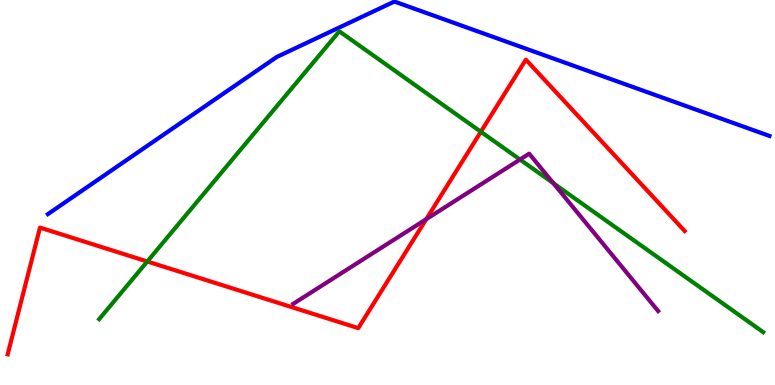[{'lines': ['blue', 'red'], 'intersections': []}, {'lines': ['green', 'red'], 'intersections': [{'x': 1.9, 'y': 3.21}, {'x': 6.2, 'y': 6.58}]}, {'lines': ['purple', 'red'], 'intersections': [{'x': 5.5, 'y': 4.31}]}, {'lines': ['blue', 'green'], 'intersections': []}, {'lines': ['blue', 'purple'], 'intersections': []}, {'lines': ['green', 'purple'], 'intersections': [{'x': 6.71, 'y': 5.86}, {'x': 7.14, 'y': 5.24}]}]